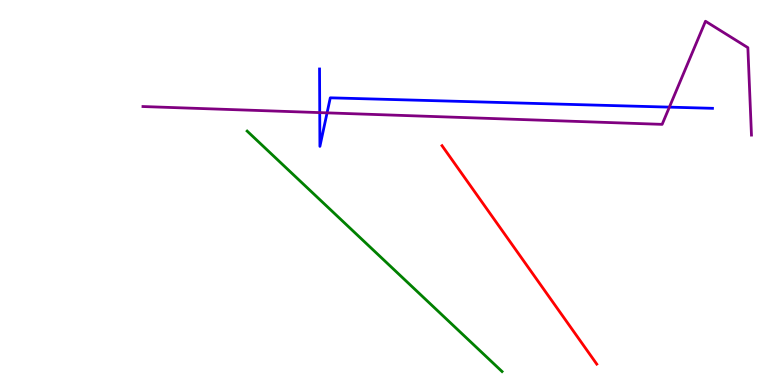[{'lines': ['blue', 'red'], 'intersections': []}, {'lines': ['green', 'red'], 'intersections': []}, {'lines': ['purple', 'red'], 'intersections': []}, {'lines': ['blue', 'green'], 'intersections': []}, {'lines': ['blue', 'purple'], 'intersections': [{'x': 4.13, 'y': 7.08}, {'x': 4.22, 'y': 7.07}, {'x': 8.64, 'y': 7.22}]}, {'lines': ['green', 'purple'], 'intersections': []}]